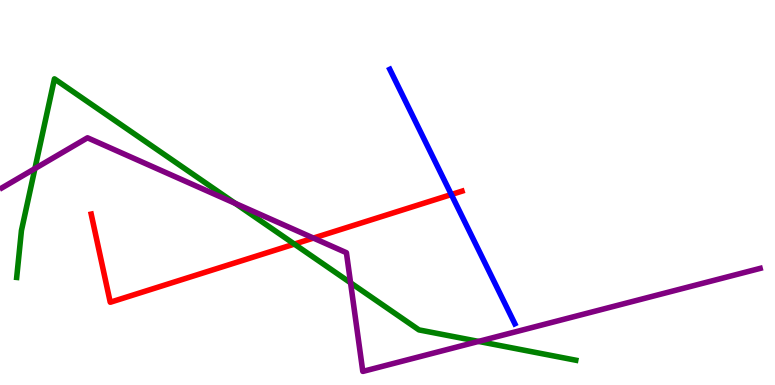[{'lines': ['blue', 'red'], 'intersections': [{'x': 5.82, 'y': 4.95}]}, {'lines': ['green', 'red'], 'intersections': [{'x': 3.8, 'y': 3.66}]}, {'lines': ['purple', 'red'], 'intersections': [{'x': 4.04, 'y': 3.82}]}, {'lines': ['blue', 'green'], 'intersections': []}, {'lines': ['blue', 'purple'], 'intersections': []}, {'lines': ['green', 'purple'], 'intersections': [{'x': 0.451, 'y': 5.62}, {'x': 3.04, 'y': 4.72}, {'x': 4.52, 'y': 2.65}, {'x': 6.17, 'y': 1.13}]}]